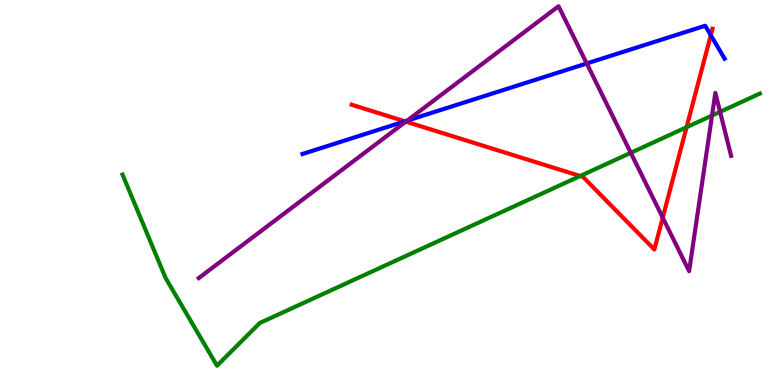[{'lines': ['blue', 'red'], 'intersections': [{'x': 5.23, 'y': 6.85}, {'x': 9.17, 'y': 9.08}]}, {'lines': ['green', 'red'], 'intersections': [{'x': 7.49, 'y': 5.43}, {'x': 8.86, 'y': 6.7}]}, {'lines': ['purple', 'red'], 'intersections': [{'x': 5.24, 'y': 6.84}, {'x': 8.55, 'y': 4.35}]}, {'lines': ['blue', 'green'], 'intersections': []}, {'lines': ['blue', 'purple'], 'intersections': [{'x': 5.25, 'y': 6.87}, {'x': 7.57, 'y': 8.35}]}, {'lines': ['green', 'purple'], 'intersections': [{'x': 8.14, 'y': 6.03}, {'x': 9.19, 'y': 7.0}, {'x': 9.29, 'y': 7.1}]}]